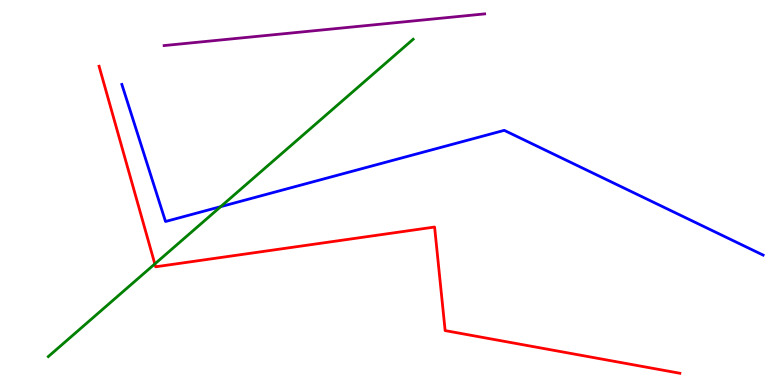[{'lines': ['blue', 'red'], 'intersections': []}, {'lines': ['green', 'red'], 'intersections': [{'x': 2.0, 'y': 3.14}]}, {'lines': ['purple', 'red'], 'intersections': []}, {'lines': ['blue', 'green'], 'intersections': [{'x': 2.85, 'y': 4.63}]}, {'lines': ['blue', 'purple'], 'intersections': []}, {'lines': ['green', 'purple'], 'intersections': []}]